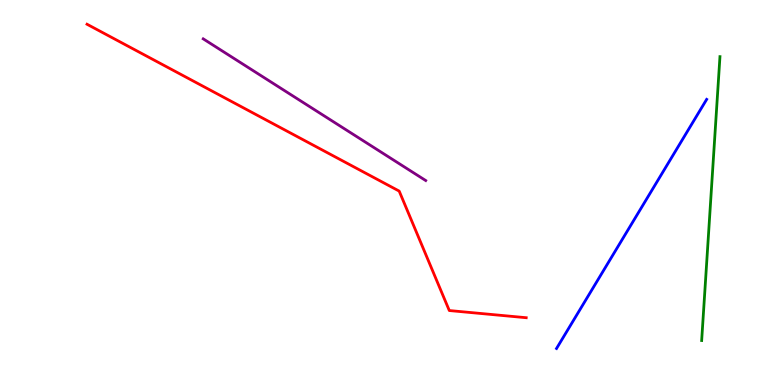[{'lines': ['blue', 'red'], 'intersections': []}, {'lines': ['green', 'red'], 'intersections': []}, {'lines': ['purple', 'red'], 'intersections': []}, {'lines': ['blue', 'green'], 'intersections': []}, {'lines': ['blue', 'purple'], 'intersections': []}, {'lines': ['green', 'purple'], 'intersections': []}]